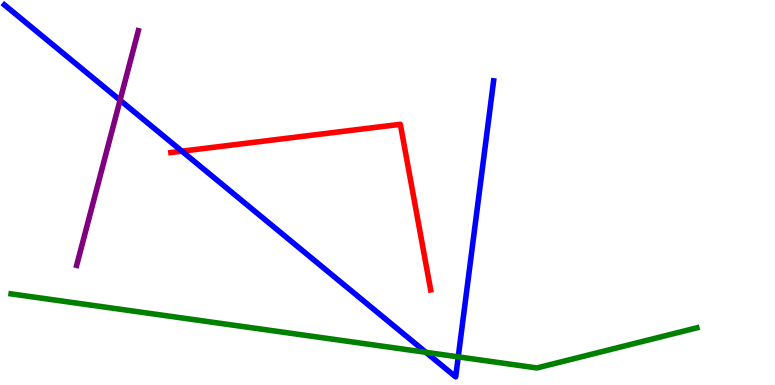[{'lines': ['blue', 'red'], 'intersections': [{'x': 2.35, 'y': 6.07}]}, {'lines': ['green', 'red'], 'intersections': []}, {'lines': ['purple', 'red'], 'intersections': []}, {'lines': ['blue', 'green'], 'intersections': [{'x': 5.5, 'y': 0.849}, {'x': 5.91, 'y': 0.731}]}, {'lines': ['blue', 'purple'], 'intersections': [{'x': 1.55, 'y': 7.4}]}, {'lines': ['green', 'purple'], 'intersections': []}]